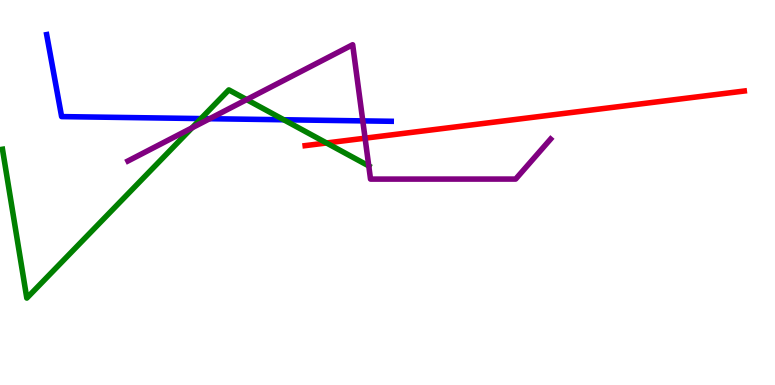[{'lines': ['blue', 'red'], 'intersections': []}, {'lines': ['green', 'red'], 'intersections': [{'x': 4.21, 'y': 6.29}]}, {'lines': ['purple', 'red'], 'intersections': [{'x': 4.71, 'y': 6.41}]}, {'lines': ['blue', 'green'], 'intersections': [{'x': 2.59, 'y': 6.92}, {'x': 3.66, 'y': 6.89}]}, {'lines': ['blue', 'purple'], 'intersections': [{'x': 2.71, 'y': 6.92}, {'x': 4.68, 'y': 6.86}]}, {'lines': ['green', 'purple'], 'intersections': [{'x': 2.48, 'y': 6.68}, {'x': 3.18, 'y': 7.41}, {'x': 4.76, 'y': 5.69}]}]